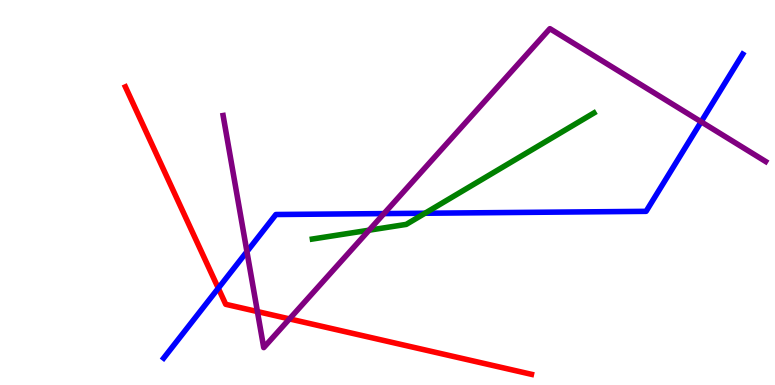[{'lines': ['blue', 'red'], 'intersections': [{'x': 2.82, 'y': 2.51}]}, {'lines': ['green', 'red'], 'intersections': []}, {'lines': ['purple', 'red'], 'intersections': [{'x': 3.32, 'y': 1.91}, {'x': 3.74, 'y': 1.72}]}, {'lines': ['blue', 'green'], 'intersections': [{'x': 5.48, 'y': 4.46}]}, {'lines': ['blue', 'purple'], 'intersections': [{'x': 3.19, 'y': 3.47}, {'x': 4.95, 'y': 4.45}, {'x': 9.05, 'y': 6.84}]}, {'lines': ['green', 'purple'], 'intersections': [{'x': 4.76, 'y': 4.02}]}]